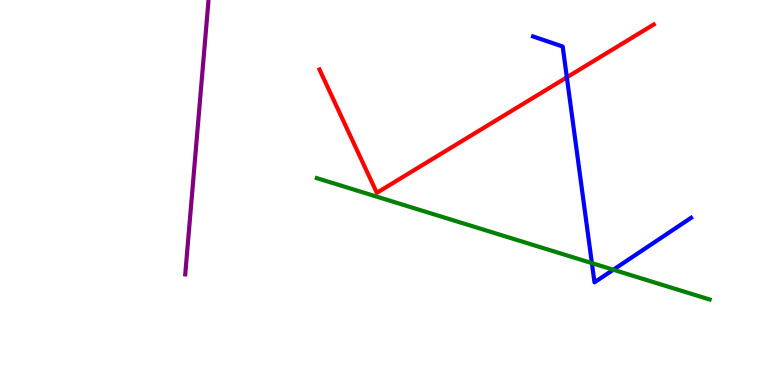[{'lines': ['blue', 'red'], 'intersections': [{'x': 7.31, 'y': 7.99}]}, {'lines': ['green', 'red'], 'intersections': []}, {'lines': ['purple', 'red'], 'intersections': []}, {'lines': ['blue', 'green'], 'intersections': [{'x': 7.64, 'y': 3.17}, {'x': 7.91, 'y': 2.99}]}, {'lines': ['blue', 'purple'], 'intersections': []}, {'lines': ['green', 'purple'], 'intersections': []}]